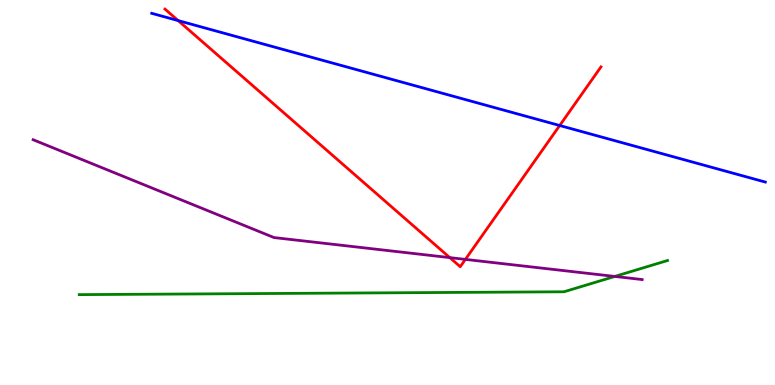[{'lines': ['blue', 'red'], 'intersections': [{'x': 2.3, 'y': 9.47}, {'x': 7.22, 'y': 6.74}]}, {'lines': ['green', 'red'], 'intersections': []}, {'lines': ['purple', 'red'], 'intersections': [{'x': 5.8, 'y': 3.31}, {'x': 6.0, 'y': 3.26}]}, {'lines': ['blue', 'green'], 'intersections': []}, {'lines': ['blue', 'purple'], 'intersections': []}, {'lines': ['green', 'purple'], 'intersections': [{'x': 7.93, 'y': 2.82}]}]